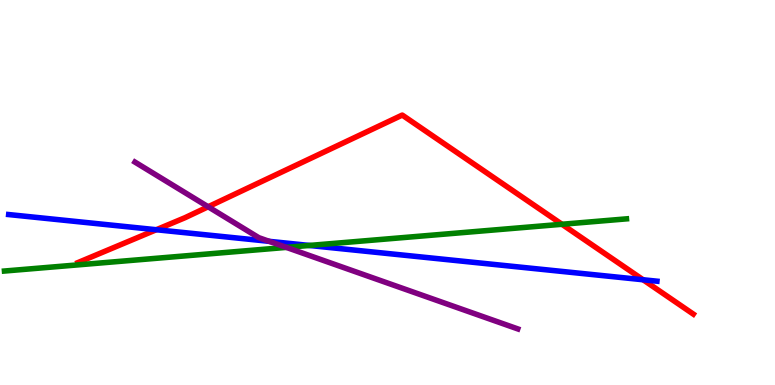[{'lines': ['blue', 'red'], 'intersections': [{'x': 2.02, 'y': 4.03}, {'x': 8.3, 'y': 2.73}]}, {'lines': ['green', 'red'], 'intersections': [{'x': 7.25, 'y': 4.17}]}, {'lines': ['purple', 'red'], 'intersections': [{'x': 2.69, 'y': 4.63}]}, {'lines': ['blue', 'green'], 'intersections': [{'x': 3.99, 'y': 3.62}]}, {'lines': ['blue', 'purple'], 'intersections': [{'x': 3.47, 'y': 3.73}]}, {'lines': ['green', 'purple'], 'intersections': [{'x': 3.69, 'y': 3.57}]}]